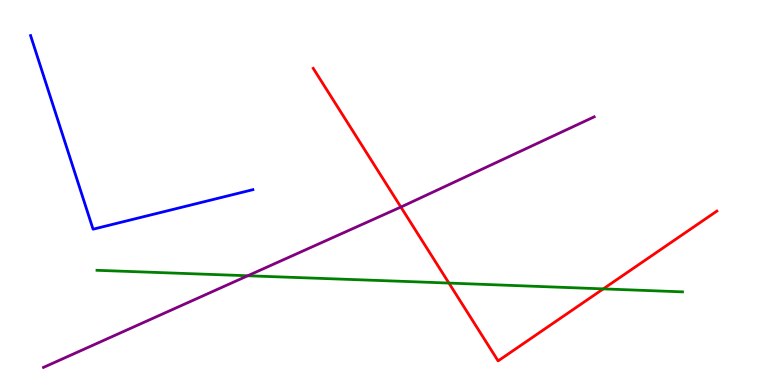[{'lines': ['blue', 'red'], 'intersections': []}, {'lines': ['green', 'red'], 'intersections': [{'x': 5.79, 'y': 2.65}, {'x': 7.78, 'y': 2.5}]}, {'lines': ['purple', 'red'], 'intersections': [{'x': 5.17, 'y': 4.62}]}, {'lines': ['blue', 'green'], 'intersections': []}, {'lines': ['blue', 'purple'], 'intersections': []}, {'lines': ['green', 'purple'], 'intersections': [{'x': 3.2, 'y': 2.84}]}]